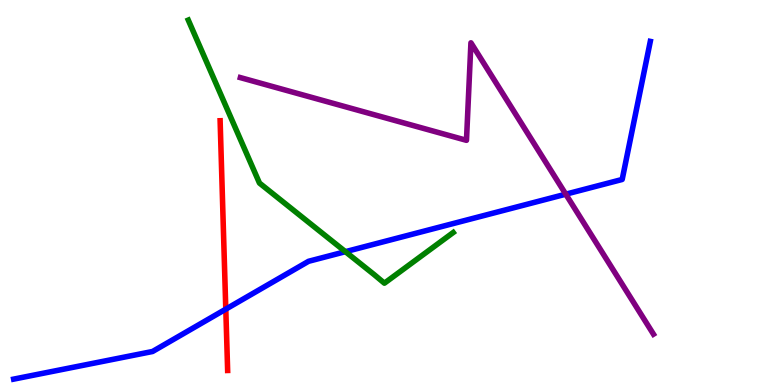[{'lines': ['blue', 'red'], 'intersections': [{'x': 2.91, 'y': 1.97}]}, {'lines': ['green', 'red'], 'intersections': []}, {'lines': ['purple', 'red'], 'intersections': []}, {'lines': ['blue', 'green'], 'intersections': [{'x': 4.46, 'y': 3.46}]}, {'lines': ['blue', 'purple'], 'intersections': [{'x': 7.3, 'y': 4.96}]}, {'lines': ['green', 'purple'], 'intersections': []}]